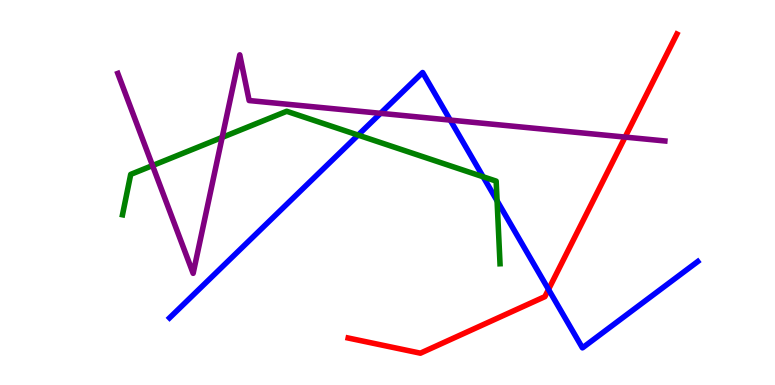[{'lines': ['blue', 'red'], 'intersections': [{'x': 7.08, 'y': 2.48}]}, {'lines': ['green', 'red'], 'intersections': []}, {'lines': ['purple', 'red'], 'intersections': [{'x': 8.07, 'y': 6.44}]}, {'lines': ['blue', 'green'], 'intersections': [{'x': 4.62, 'y': 6.49}, {'x': 6.23, 'y': 5.41}, {'x': 6.41, 'y': 4.78}]}, {'lines': ['blue', 'purple'], 'intersections': [{'x': 4.91, 'y': 7.06}, {'x': 5.81, 'y': 6.88}]}, {'lines': ['green', 'purple'], 'intersections': [{'x': 1.97, 'y': 5.7}, {'x': 2.87, 'y': 6.43}]}]